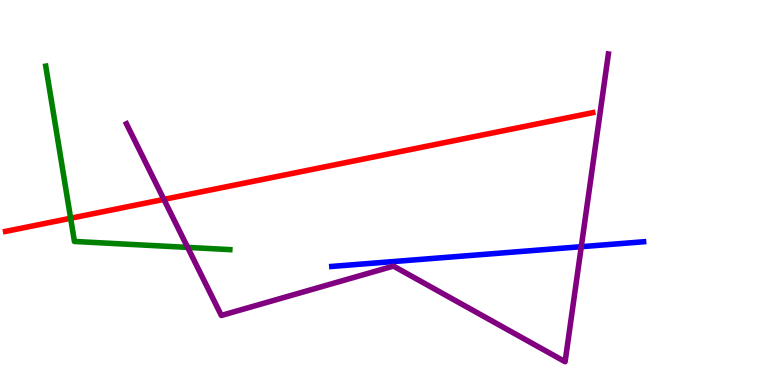[{'lines': ['blue', 'red'], 'intersections': []}, {'lines': ['green', 'red'], 'intersections': [{'x': 0.911, 'y': 4.33}]}, {'lines': ['purple', 'red'], 'intersections': [{'x': 2.11, 'y': 4.82}]}, {'lines': ['blue', 'green'], 'intersections': []}, {'lines': ['blue', 'purple'], 'intersections': [{'x': 7.5, 'y': 3.59}]}, {'lines': ['green', 'purple'], 'intersections': [{'x': 2.42, 'y': 3.57}]}]